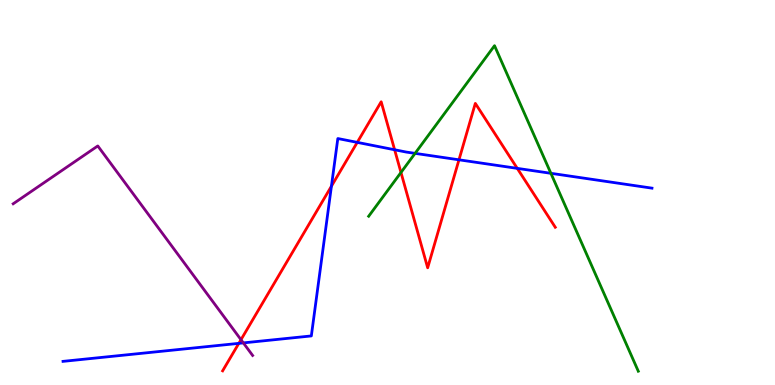[{'lines': ['blue', 'red'], 'intersections': [{'x': 3.08, 'y': 1.08}, {'x': 4.28, 'y': 5.16}, {'x': 4.61, 'y': 6.3}, {'x': 5.09, 'y': 6.11}, {'x': 5.92, 'y': 5.85}, {'x': 6.67, 'y': 5.63}]}, {'lines': ['green', 'red'], 'intersections': [{'x': 5.17, 'y': 5.52}]}, {'lines': ['purple', 'red'], 'intersections': [{'x': 3.11, 'y': 1.18}]}, {'lines': ['blue', 'green'], 'intersections': [{'x': 5.36, 'y': 6.02}, {'x': 7.11, 'y': 5.5}]}, {'lines': ['blue', 'purple'], 'intersections': [{'x': 3.14, 'y': 1.09}]}, {'lines': ['green', 'purple'], 'intersections': []}]